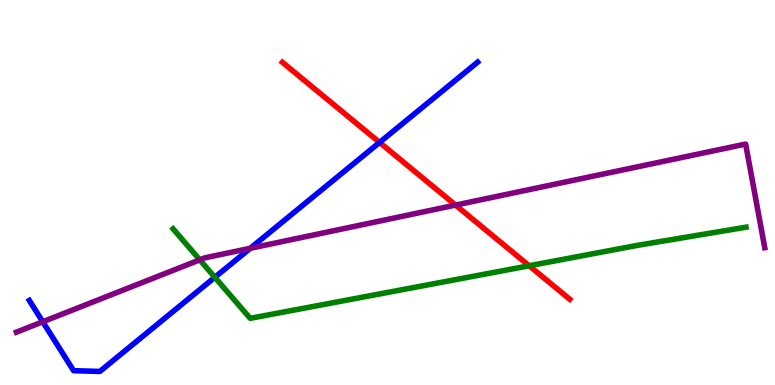[{'lines': ['blue', 'red'], 'intersections': [{'x': 4.9, 'y': 6.3}]}, {'lines': ['green', 'red'], 'intersections': [{'x': 6.83, 'y': 3.1}]}, {'lines': ['purple', 'red'], 'intersections': [{'x': 5.88, 'y': 4.67}]}, {'lines': ['blue', 'green'], 'intersections': [{'x': 2.77, 'y': 2.8}]}, {'lines': ['blue', 'purple'], 'intersections': [{'x': 0.552, 'y': 1.64}, {'x': 3.23, 'y': 3.55}]}, {'lines': ['green', 'purple'], 'intersections': [{'x': 2.58, 'y': 3.25}]}]